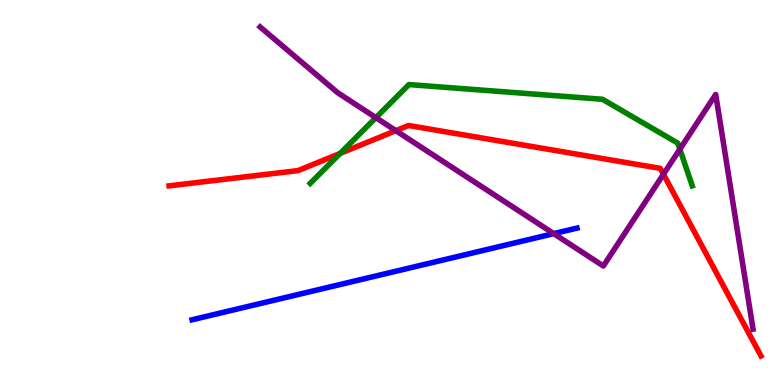[{'lines': ['blue', 'red'], 'intersections': []}, {'lines': ['green', 'red'], 'intersections': [{'x': 4.39, 'y': 6.02}]}, {'lines': ['purple', 'red'], 'intersections': [{'x': 5.11, 'y': 6.61}, {'x': 8.56, 'y': 5.47}]}, {'lines': ['blue', 'green'], 'intersections': []}, {'lines': ['blue', 'purple'], 'intersections': [{'x': 7.15, 'y': 3.93}]}, {'lines': ['green', 'purple'], 'intersections': [{'x': 4.85, 'y': 6.94}, {'x': 8.77, 'y': 6.12}]}]